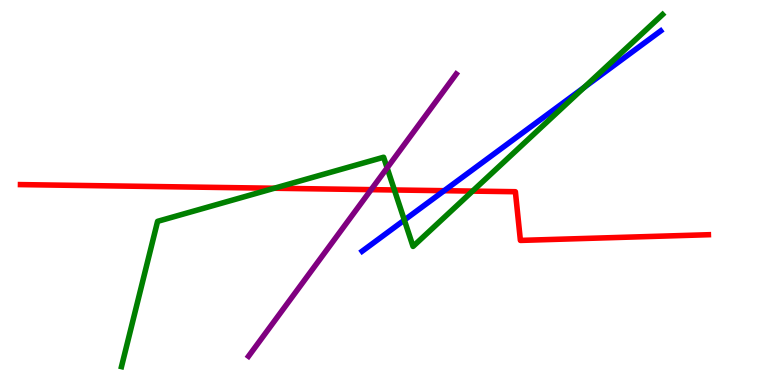[{'lines': ['blue', 'red'], 'intersections': [{'x': 5.73, 'y': 5.05}]}, {'lines': ['green', 'red'], 'intersections': [{'x': 3.54, 'y': 5.11}, {'x': 5.09, 'y': 5.07}, {'x': 6.1, 'y': 5.04}]}, {'lines': ['purple', 'red'], 'intersections': [{'x': 4.79, 'y': 5.07}]}, {'lines': ['blue', 'green'], 'intersections': [{'x': 5.22, 'y': 4.28}, {'x': 7.54, 'y': 7.73}]}, {'lines': ['blue', 'purple'], 'intersections': []}, {'lines': ['green', 'purple'], 'intersections': [{'x': 5.0, 'y': 5.64}]}]